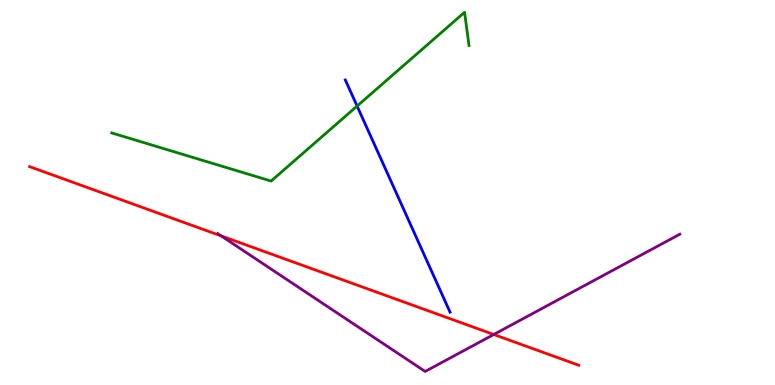[{'lines': ['blue', 'red'], 'intersections': []}, {'lines': ['green', 'red'], 'intersections': []}, {'lines': ['purple', 'red'], 'intersections': [{'x': 2.86, 'y': 3.87}, {'x': 6.37, 'y': 1.31}]}, {'lines': ['blue', 'green'], 'intersections': [{'x': 4.61, 'y': 7.25}]}, {'lines': ['blue', 'purple'], 'intersections': []}, {'lines': ['green', 'purple'], 'intersections': []}]